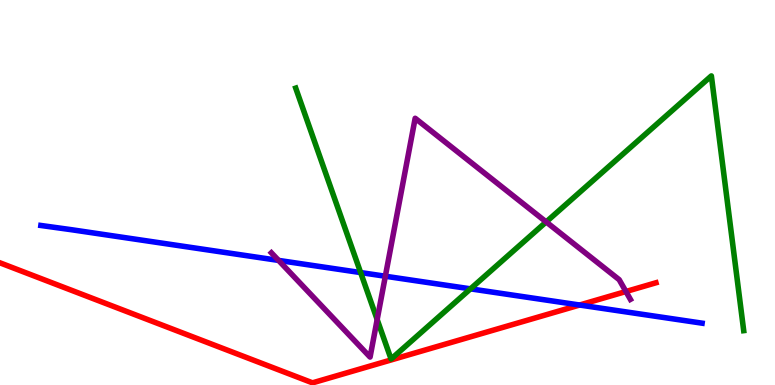[{'lines': ['blue', 'red'], 'intersections': [{'x': 7.48, 'y': 2.08}]}, {'lines': ['green', 'red'], 'intersections': []}, {'lines': ['purple', 'red'], 'intersections': [{'x': 8.08, 'y': 2.43}]}, {'lines': ['blue', 'green'], 'intersections': [{'x': 4.65, 'y': 2.92}, {'x': 6.07, 'y': 2.5}]}, {'lines': ['blue', 'purple'], 'intersections': [{'x': 3.59, 'y': 3.24}, {'x': 4.97, 'y': 2.83}]}, {'lines': ['green', 'purple'], 'intersections': [{'x': 4.87, 'y': 1.7}, {'x': 7.05, 'y': 4.24}]}]